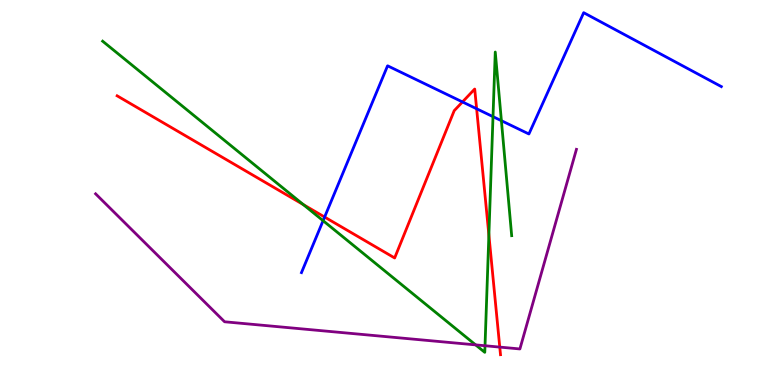[{'lines': ['blue', 'red'], 'intersections': [{'x': 4.19, 'y': 4.36}, {'x': 5.97, 'y': 7.35}, {'x': 6.15, 'y': 7.18}]}, {'lines': ['green', 'red'], 'intersections': [{'x': 3.91, 'y': 4.68}, {'x': 6.31, 'y': 3.9}]}, {'lines': ['purple', 'red'], 'intersections': [{'x': 6.45, 'y': 0.985}]}, {'lines': ['blue', 'green'], 'intersections': [{'x': 4.17, 'y': 4.27}, {'x': 6.36, 'y': 6.97}, {'x': 6.47, 'y': 6.86}]}, {'lines': ['blue', 'purple'], 'intersections': []}, {'lines': ['green', 'purple'], 'intersections': [{'x': 6.14, 'y': 1.04}, {'x': 6.26, 'y': 1.02}]}]